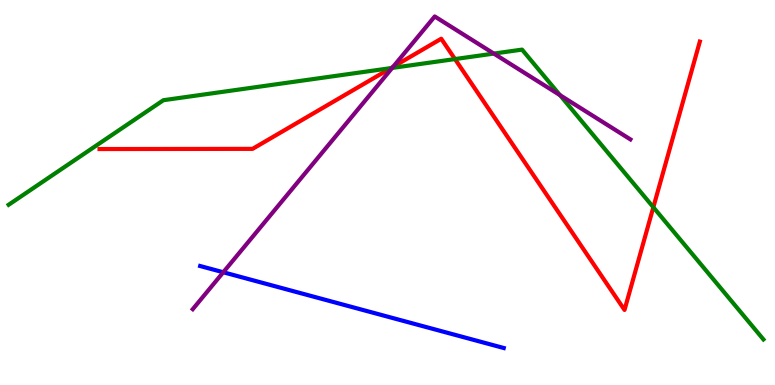[{'lines': ['blue', 'red'], 'intersections': []}, {'lines': ['green', 'red'], 'intersections': [{'x': 5.04, 'y': 8.23}, {'x': 5.87, 'y': 8.47}, {'x': 8.43, 'y': 4.62}]}, {'lines': ['purple', 'red'], 'intersections': [{'x': 5.07, 'y': 8.26}]}, {'lines': ['blue', 'green'], 'intersections': []}, {'lines': ['blue', 'purple'], 'intersections': [{'x': 2.88, 'y': 2.93}]}, {'lines': ['green', 'purple'], 'intersections': [{'x': 5.06, 'y': 8.24}, {'x': 6.37, 'y': 8.61}, {'x': 7.23, 'y': 7.53}]}]